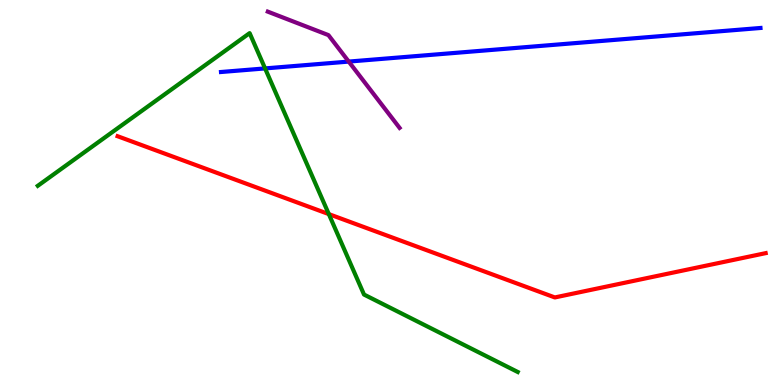[{'lines': ['blue', 'red'], 'intersections': []}, {'lines': ['green', 'red'], 'intersections': [{'x': 4.24, 'y': 4.44}]}, {'lines': ['purple', 'red'], 'intersections': []}, {'lines': ['blue', 'green'], 'intersections': [{'x': 3.42, 'y': 8.22}]}, {'lines': ['blue', 'purple'], 'intersections': [{'x': 4.5, 'y': 8.4}]}, {'lines': ['green', 'purple'], 'intersections': []}]